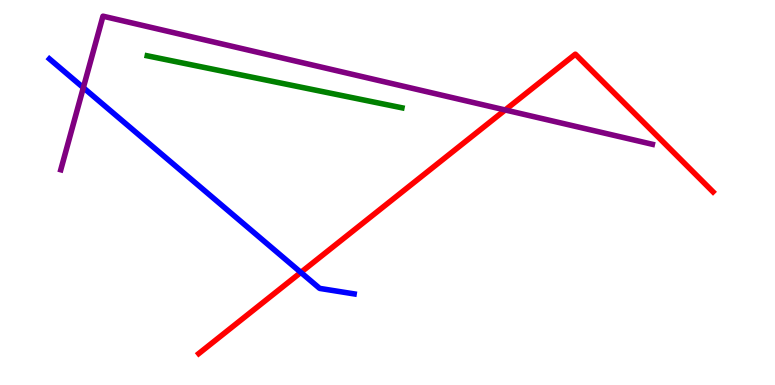[{'lines': ['blue', 'red'], 'intersections': [{'x': 3.88, 'y': 2.92}]}, {'lines': ['green', 'red'], 'intersections': []}, {'lines': ['purple', 'red'], 'intersections': [{'x': 6.52, 'y': 7.14}]}, {'lines': ['blue', 'green'], 'intersections': []}, {'lines': ['blue', 'purple'], 'intersections': [{'x': 1.08, 'y': 7.72}]}, {'lines': ['green', 'purple'], 'intersections': []}]